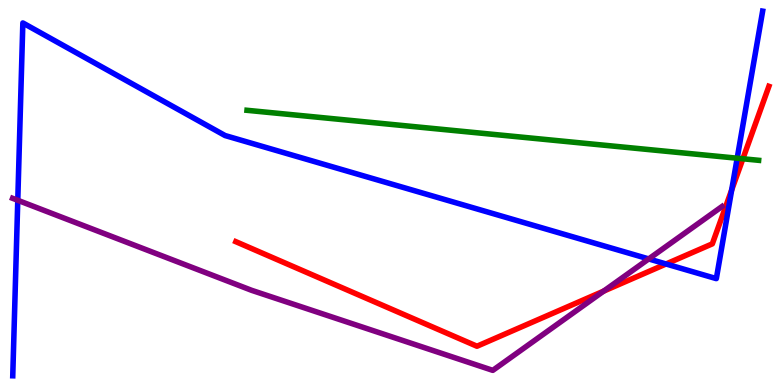[{'lines': ['blue', 'red'], 'intersections': [{'x': 8.59, 'y': 3.14}, {'x': 9.44, 'y': 5.07}]}, {'lines': ['green', 'red'], 'intersections': [{'x': 9.59, 'y': 5.88}]}, {'lines': ['purple', 'red'], 'intersections': [{'x': 7.79, 'y': 2.44}]}, {'lines': ['blue', 'green'], 'intersections': [{'x': 9.51, 'y': 5.89}]}, {'lines': ['blue', 'purple'], 'intersections': [{'x': 0.229, 'y': 4.8}, {'x': 8.37, 'y': 3.27}]}, {'lines': ['green', 'purple'], 'intersections': []}]